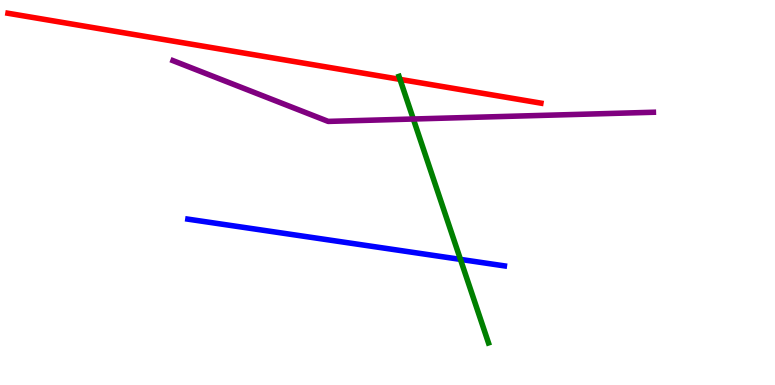[{'lines': ['blue', 'red'], 'intersections': []}, {'lines': ['green', 'red'], 'intersections': [{'x': 5.16, 'y': 7.94}]}, {'lines': ['purple', 'red'], 'intersections': []}, {'lines': ['blue', 'green'], 'intersections': [{'x': 5.94, 'y': 3.26}]}, {'lines': ['blue', 'purple'], 'intersections': []}, {'lines': ['green', 'purple'], 'intersections': [{'x': 5.33, 'y': 6.91}]}]